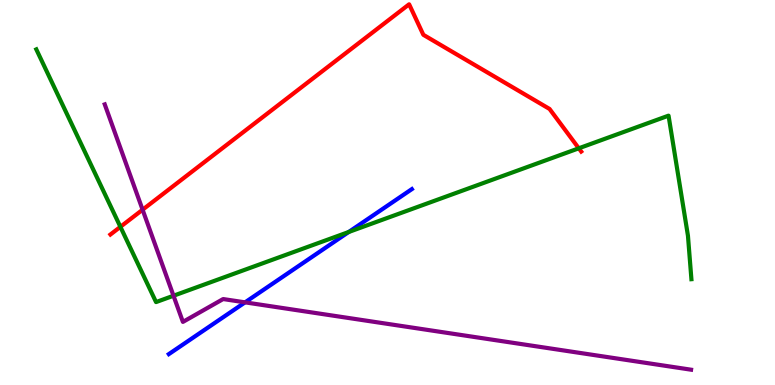[{'lines': ['blue', 'red'], 'intersections': []}, {'lines': ['green', 'red'], 'intersections': [{'x': 1.55, 'y': 4.11}, {'x': 7.47, 'y': 6.15}]}, {'lines': ['purple', 'red'], 'intersections': [{'x': 1.84, 'y': 4.55}]}, {'lines': ['blue', 'green'], 'intersections': [{'x': 4.5, 'y': 3.97}]}, {'lines': ['blue', 'purple'], 'intersections': [{'x': 3.16, 'y': 2.15}]}, {'lines': ['green', 'purple'], 'intersections': [{'x': 2.24, 'y': 2.32}]}]